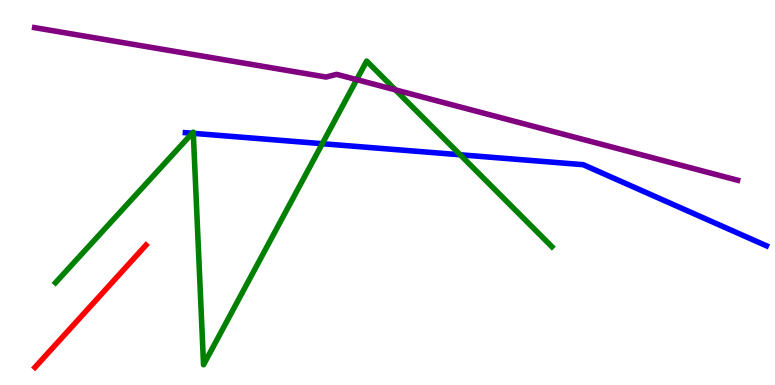[{'lines': ['blue', 'red'], 'intersections': []}, {'lines': ['green', 'red'], 'intersections': []}, {'lines': ['purple', 'red'], 'intersections': []}, {'lines': ['blue', 'green'], 'intersections': [{'x': 2.48, 'y': 6.54}, {'x': 2.49, 'y': 6.54}, {'x': 4.16, 'y': 6.27}, {'x': 5.94, 'y': 5.98}]}, {'lines': ['blue', 'purple'], 'intersections': []}, {'lines': ['green', 'purple'], 'intersections': [{'x': 4.6, 'y': 7.93}, {'x': 5.1, 'y': 7.67}]}]